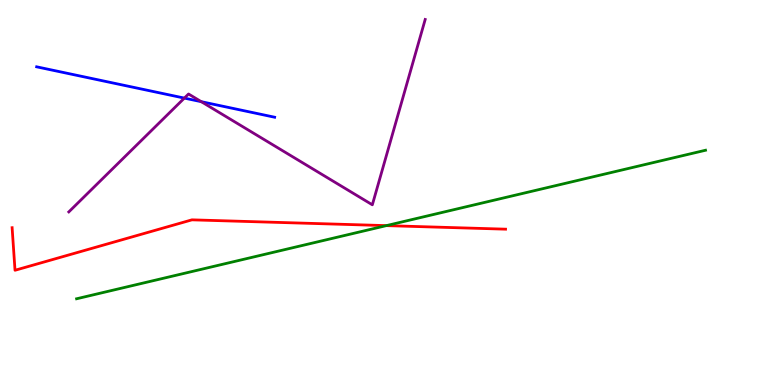[{'lines': ['blue', 'red'], 'intersections': []}, {'lines': ['green', 'red'], 'intersections': [{'x': 4.99, 'y': 4.14}]}, {'lines': ['purple', 'red'], 'intersections': []}, {'lines': ['blue', 'green'], 'intersections': []}, {'lines': ['blue', 'purple'], 'intersections': [{'x': 2.38, 'y': 7.45}, {'x': 2.6, 'y': 7.36}]}, {'lines': ['green', 'purple'], 'intersections': []}]